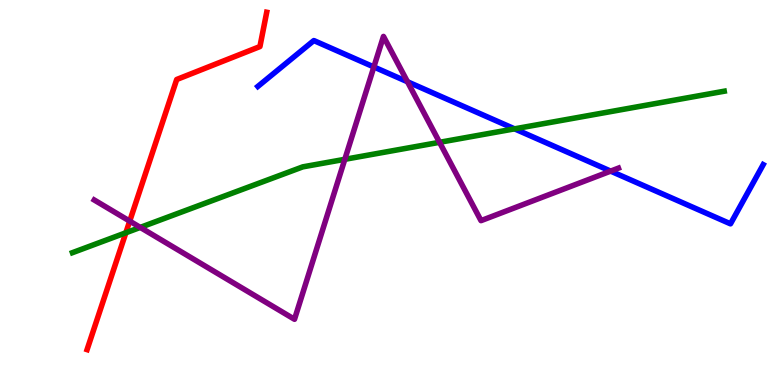[{'lines': ['blue', 'red'], 'intersections': []}, {'lines': ['green', 'red'], 'intersections': [{'x': 1.62, 'y': 3.95}]}, {'lines': ['purple', 'red'], 'intersections': [{'x': 1.67, 'y': 4.26}]}, {'lines': ['blue', 'green'], 'intersections': [{'x': 6.64, 'y': 6.65}]}, {'lines': ['blue', 'purple'], 'intersections': [{'x': 4.82, 'y': 8.26}, {'x': 5.26, 'y': 7.88}, {'x': 7.88, 'y': 5.56}]}, {'lines': ['green', 'purple'], 'intersections': [{'x': 1.81, 'y': 4.09}, {'x': 4.45, 'y': 5.86}, {'x': 5.67, 'y': 6.3}]}]